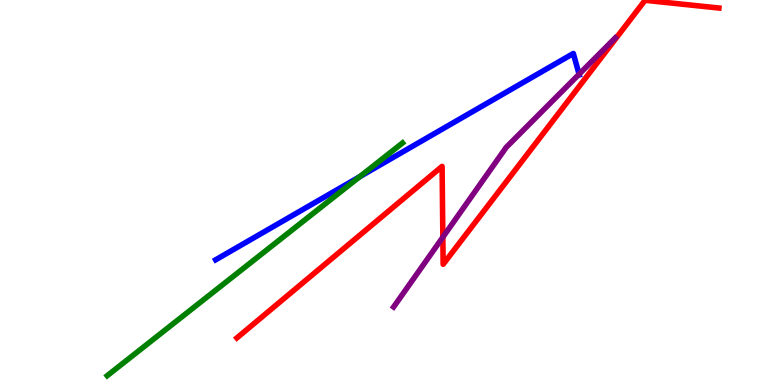[{'lines': ['blue', 'red'], 'intersections': []}, {'lines': ['green', 'red'], 'intersections': []}, {'lines': ['purple', 'red'], 'intersections': [{'x': 5.71, 'y': 3.84}]}, {'lines': ['blue', 'green'], 'intersections': [{'x': 4.64, 'y': 5.41}]}, {'lines': ['blue', 'purple'], 'intersections': [{'x': 7.47, 'y': 8.07}]}, {'lines': ['green', 'purple'], 'intersections': []}]